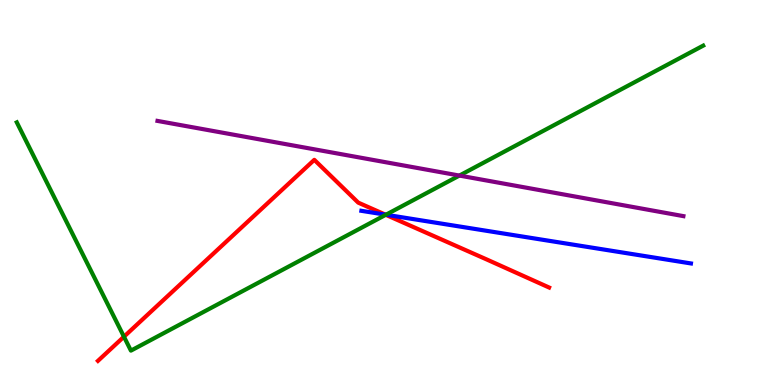[{'lines': ['blue', 'red'], 'intersections': [{'x': 4.97, 'y': 4.42}]}, {'lines': ['green', 'red'], 'intersections': [{'x': 1.6, 'y': 1.25}, {'x': 4.98, 'y': 4.42}]}, {'lines': ['purple', 'red'], 'intersections': []}, {'lines': ['blue', 'green'], 'intersections': [{'x': 4.98, 'y': 4.42}]}, {'lines': ['blue', 'purple'], 'intersections': []}, {'lines': ['green', 'purple'], 'intersections': [{'x': 5.93, 'y': 5.44}]}]